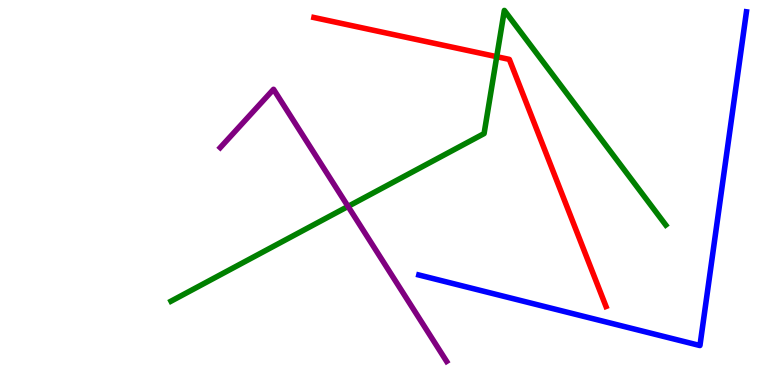[{'lines': ['blue', 'red'], 'intersections': []}, {'lines': ['green', 'red'], 'intersections': [{'x': 6.41, 'y': 8.53}]}, {'lines': ['purple', 'red'], 'intersections': []}, {'lines': ['blue', 'green'], 'intersections': []}, {'lines': ['blue', 'purple'], 'intersections': []}, {'lines': ['green', 'purple'], 'intersections': [{'x': 4.49, 'y': 4.64}]}]